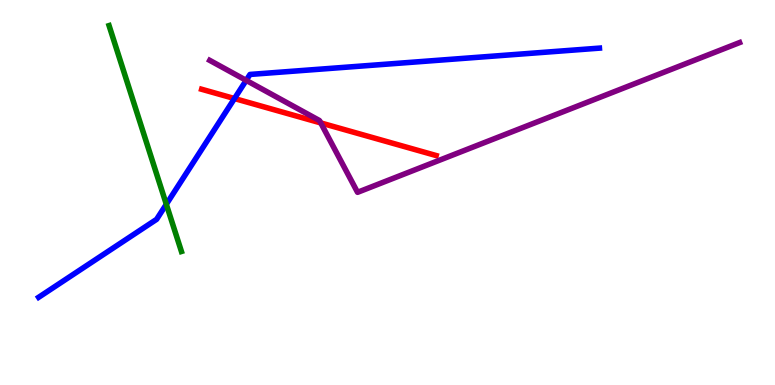[{'lines': ['blue', 'red'], 'intersections': [{'x': 3.03, 'y': 7.44}]}, {'lines': ['green', 'red'], 'intersections': []}, {'lines': ['purple', 'red'], 'intersections': [{'x': 4.14, 'y': 6.81}]}, {'lines': ['blue', 'green'], 'intersections': [{'x': 2.15, 'y': 4.69}]}, {'lines': ['blue', 'purple'], 'intersections': [{'x': 3.18, 'y': 7.91}]}, {'lines': ['green', 'purple'], 'intersections': []}]